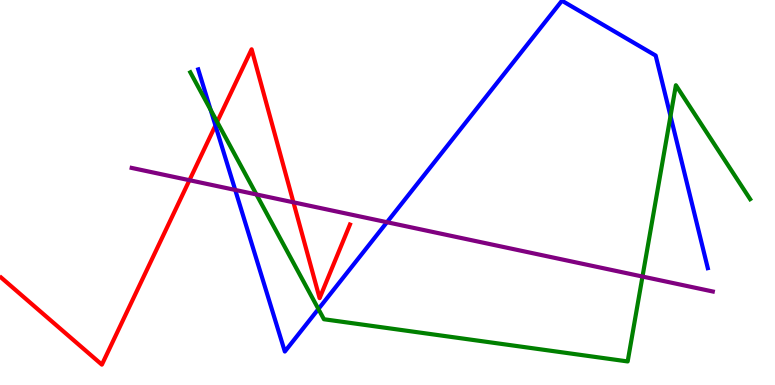[{'lines': ['blue', 'red'], 'intersections': [{'x': 2.78, 'y': 6.74}]}, {'lines': ['green', 'red'], 'intersections': [{'x': 2.8, 'y': 6.83}]}, {'lines': ['purple', 'red'], 'intersections': [{'x': 2.44, 'y': 5.32}, {'x': 3.79, 'y': 4.74}]}, {'lines': ['blue', 'green'], 'intersections': [{'x': 2.72, 'y': 7.15}, {'x': 4.11, 'y': 1.97}, {'x': 8.65, 'y': 6.99}]}, {'lines': ['blue', 'purple'], 'intersections': [{'x': 3.04, 'y': 5.07}, {'x': 4.99, 'y': 4.23}]}, {'lines': ['green', 'purple'], 'intersections': [{'x': 3.31, 'y': 4.95}, {'x': 8.29, 'y': 2.82}]}]